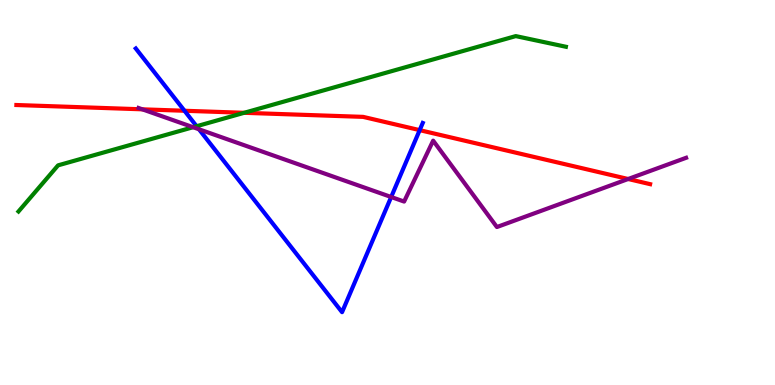[{'lines': ['blue', 'red'], 'intersections': [{'x': 2.38, 'y': 7.12}, {'x': 5.42, 'y': 6.62}]}, {'lines': ['green', 'red'], 'intersections': [{'x': 3.15, 'y': 7.07}]}, {'lines': ['purple', 'red'], 'intersections': [{'x': 1.84, 'y': 7.16}, {'x': 8.11, 'y': 5.35}]}, {'lines': ['blue', 'green'], 'intersections': [{'x': 2.54, 'y': 6.72}]}, {'lines': ['blue', 'purple'], 'intersections': [{'x': 2.57, 'y': 6.64}, {'x': 5.05, 'y': 4.88}]}, {'lines': ['green', 'purple'], 'intersections': [{'x': 2.49, 'y': 6.7}]}]